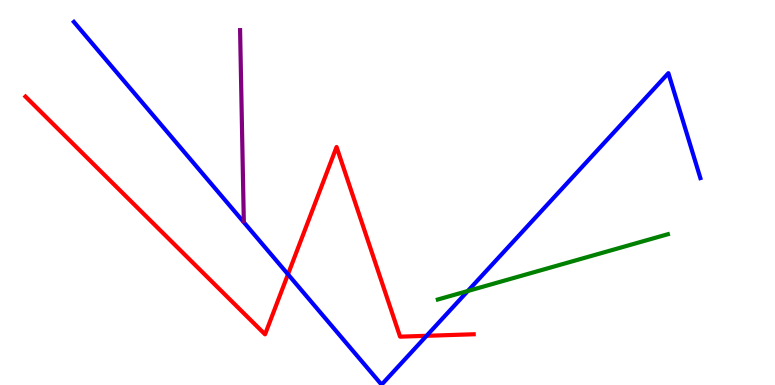[{'lines': ['blue', 'red'], 'intersections': [{'x': 3.72, 'y': 2.88}, {'x': 5.5, 'y': 1.28}]}, {'lines': ['green', 'red'], 'intersections': []}, {'lines': ['purple', 'red'], 'intersections': []}, {'lines': ['blue', 'green'], 'intersections': [{'x': 6.04, 'y': 2.44}]}, {'lines': ['blue', 'purple'], 'intersections': []}, {'lines': ['green', 'purple'], 'intersections': []}]